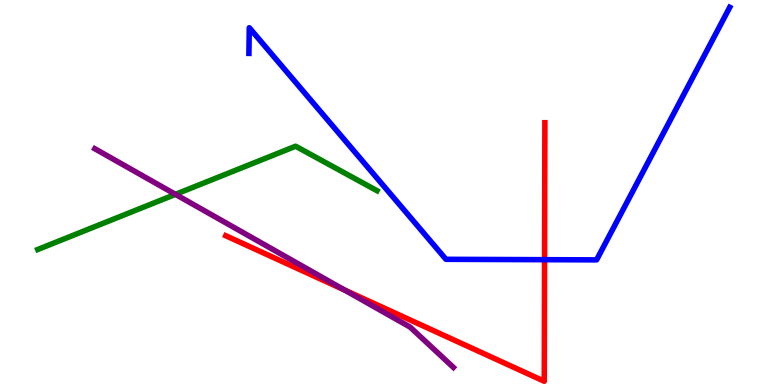[{'lines': ['blue', 'red'], 'intersections': [{'x': 7.03, 'y': 3.26}]}, {'lines': ['green', 'red'], 'intersections': []}, {'lines': ['purple', 'red'], 'intersections': [{'x': 4.44, 'y': 2.47}]}, {'lines': ['blue', 'green'], 'intersections': []}, {'lines': ['blue', 'purple'], 'intersections': []}, {'lines': ['green', 'purple'], 'intersections': [{'x': 2.26, 'y': 4.95}]}]